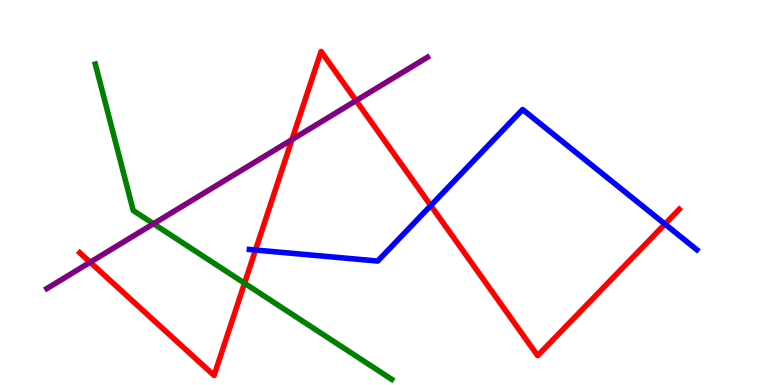[{'lines': ['blue', 'red'], 'intersections': [{'x': 3.3, 'y': 3.51}, {'x': 5.56, 'y': 4.66}, {'x': 8.58, 'y': 4.18}]}, {'lines': ['green', 'red'], 'intersections': [{'x': 3.16, 'y': 2.64}]}, {'lines': ['purple', 'red'], 'intersections': [{'x': 1.16, 'y': 3.19}, {'x': 3.77, 'y': 6.37}, {'x': 4.59, 'y': 7.39}]}, {'lines': ['blue', 'green'], 'intersections': []}, {'lines': ['blue', 'purple'], 'intersections': []}, {'lines': ['green', 'purple'], 'intersections': [{'x': 1.98, 'y': 4.19}]}]